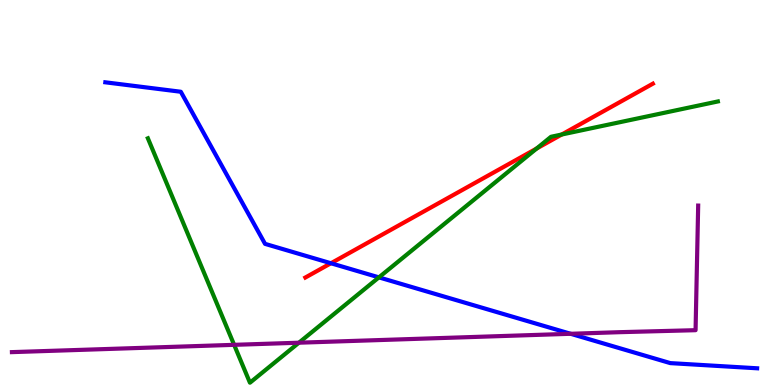[{'lines': ['blue', 'red'], 'intersections': [{'x': 4.27, 'y': 3.16}]}, {'lines': ['green', 'red'], 'intersections': [{'x': 6.92, 'y': 6.14}, {'x': 7.25, 'y': 6.51}]}, {'lines': ['purple', 'red'], 'intersections': []}, {'lines': ['blue', 'green'], 'intersections': [{'x': 4.89, 'y': 2.8}]}, {'lines': ['blue', 'purple'], 'intersections': [{'x': 7.36, 'y': 1.33}]}, {'lines': ['green', 'purple'], 'intersections': [{'x': 3.02, 'y': 1.04}, {'x': 3.86, 'y': 1.1}]}]